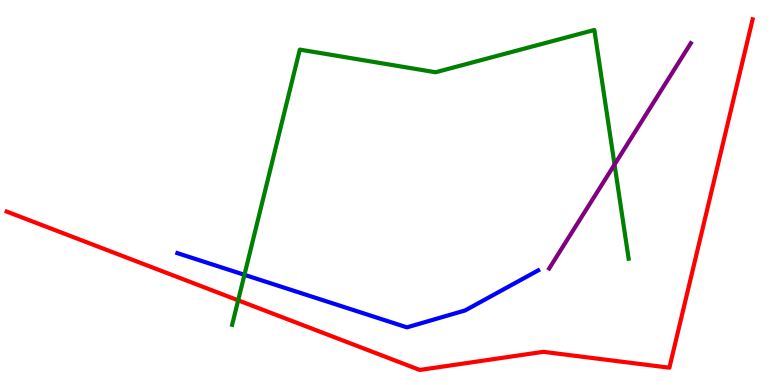[{'lines': ['blue', 'red'], 'intersections': []}, {'lines': ['green', 'red'], 'intersections': [{'x': 3.07, 'y': 2.2}]}, {'lines': ['purple', 'red'], 'intersections': []}, {'lines': ['blue', 'green'], 'intersections': [{'x': 3.15, 'y': 2.86}]}, {'lines': ['blue', 'purple'], 'intersections': []}, {'lines': ['green', 'purple'], 'intersections': [{'x': 7.93, 'y': 5.73}]}]